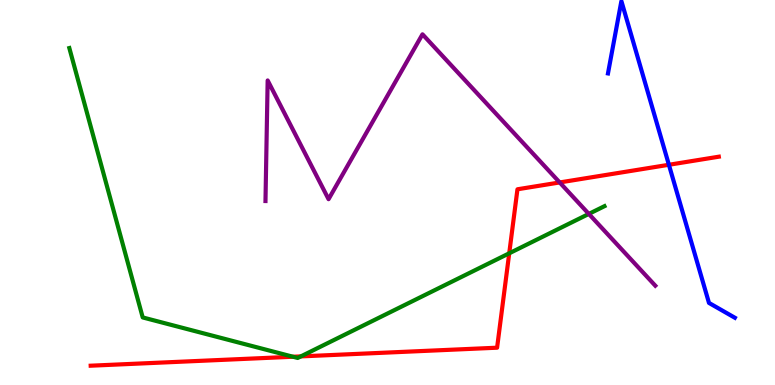[{'lines': ['blue', 'red'], 'intersections': [{'x': 8.63, 'y': 5.72}]}, {'lines': ['green', 'red'], 'intersections': [{'x': 3.78, 'y': 0.734}, {'x': 3.88, 'y': 0.743}, {'x': 6.57, 'y': 3.42}]}, {'lines': ['purple', 'red'], 'intersections': [{'x': 7.22, 'y': 5.26}]}, {'lines': ['blue', 'green'], 'intersections': []}, {'lines': ['blue', 'purple'], 'intersections': []}, {'lines': ['green', 'purple'], 'intersections': [{'x': 7.6, 'y': 4.44}]}]